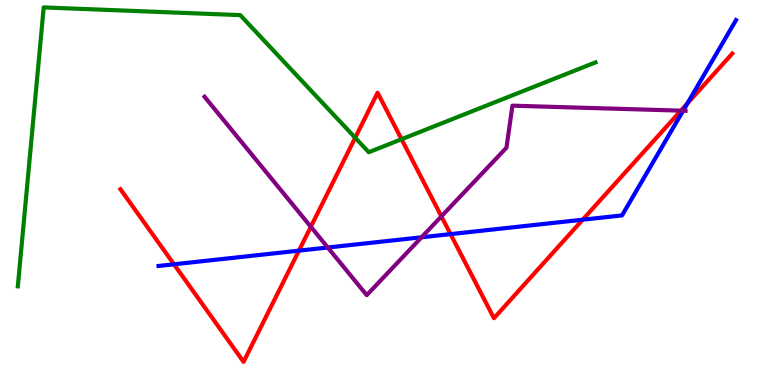[{'lines': ['blue', 'red'], 'intersections': [{'x': 2.24, 'y': 3.14}, {'x': 3.86, 'y': 3.49}, {'x': 5.81, 'y': 3.92}, {'x': 7.52, 'y': 4.29}, {'x': 8.87, 'y': 7.31}]}, {'lines': ['green', 'red'], 'intersections': [{'x': 4.58, 'y': 6.42}, {'x': 5.18, 'y': 6.38}]}, {'lines': ['purple', 'red'], 'intersections': [{'x': 4.01, 'y': 4.11}, {'x': 5.7, 'y': 4.38}, {'x': 8.79, 'y': 7.13}]}, {'lines': ['blue', 'green'], 'intersections': []}, {'lines': ['blue', 'purple'], 'intersections': [{'x': 4.23, 'y': 3.57}, {'x': 5.44, 'y': 3.84}, {'x': 8.81, 'y': 7.12}]}, {'lines': ['green', 'purple'], 'intersections': []}]